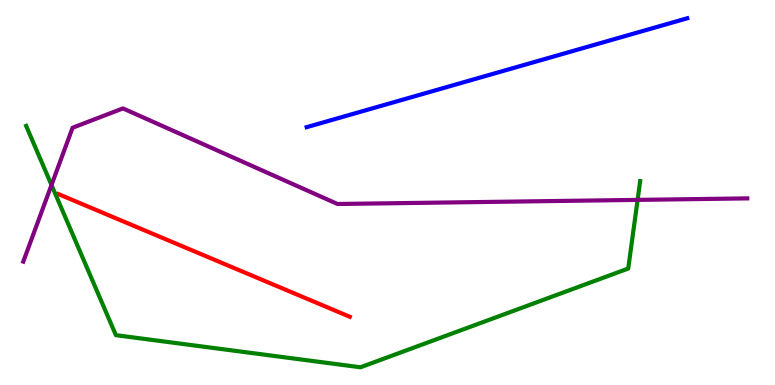[{'lines': ['blue', 'red'], 'intersections': []}, {'lines': ['green', 'red'], 'intersections': []}, {'lines': ['purple', 'red'], 'intersections': []}, {'lines': ['blue', 'green'], 'intersections': []}, {'lines': ['blue', 'purple'], 'intersections': []}, {'lines': ['green', 'purple'], 'intersections': [{'x': 0.664, 'y': 5.2}, {'x': 8.23, 'y': 4.81}]}]